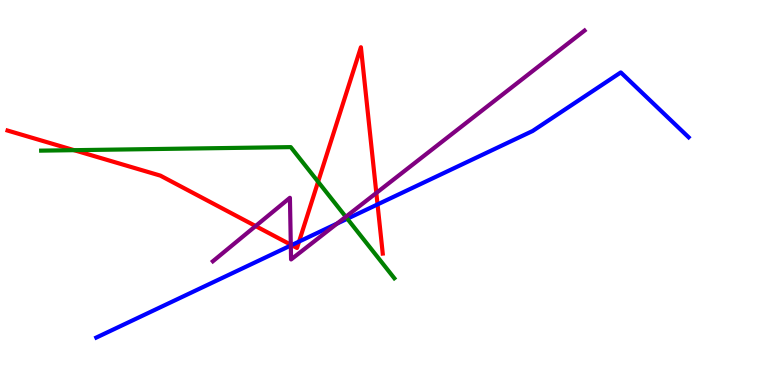[{'lines': ['blue', 'red'], 'intersections': [{'x': 3.76, 'y': 3.63}, {'x': 3.86, 'y': 3.73}, {'x': 4.87, 'y': 4.69}]}, {'lines': ['green', 'red'], 'intersections': [{'x': 0.956, 'y': 6.1}, {'x': 4.1, 'y': 5.28}]}, {'lines': ['purple', 'red'], 'intersections': [{'x': 3.3, 'y': 4.13}, {'x': 3.75, 'y': 3.64}, {'x': 4.86, 'y': 4.99}]}, {'lines': ['blue', 'green'], 'intersections': [{'x': 4.48, 'y': 4.32}]}, {'lines': ['blue', 'purple'], 'intersections': [{'x': 3.75, 'y': 3.62}, {'x': 4.35, 'y': 4.19}]}, {'lines': ['green', 'purple'], 'intersections': [{'x': 4.46, 'y': 4.37}]}]